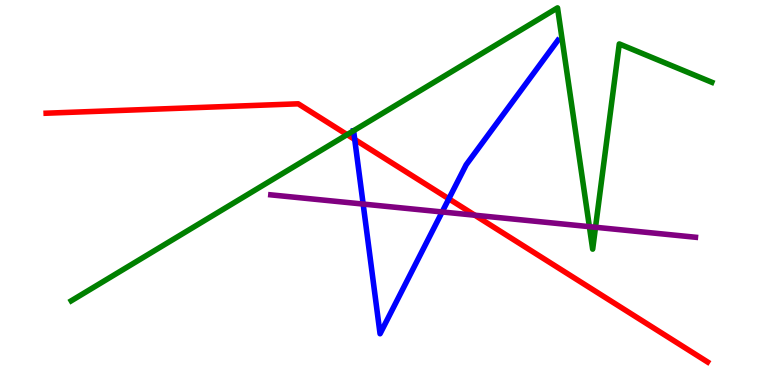[{'lines': ['blue', 'red'], 'intersections': [{'x': 4.58, 'y': 6.38}, {'x': 5.79, 'y': 4.84}]}, {'lines': ['green', 'red'], 'intersections': [{'x': 4.48, 'y': 6.5}]}, {'lines': ['purple', 'red'], 'intersections': [{'x': 6.13, 'y': 4.41}]}, {'lines': ['blue', 'green'], 'intersections': [{'x': 4.56, 'y': 6.6}]}, {'lines': ['blue', 'purple'], 'intersections': [{'x': 4.69, 'y': 4.7}, {'x': 5.7, 'y': 4.49}]}, {'lines': ['green', 'purple'], 'intersections': [{'x': 7.61, 'y': 4.11}, {'x': 7.68, 'y': 4.1}]}]